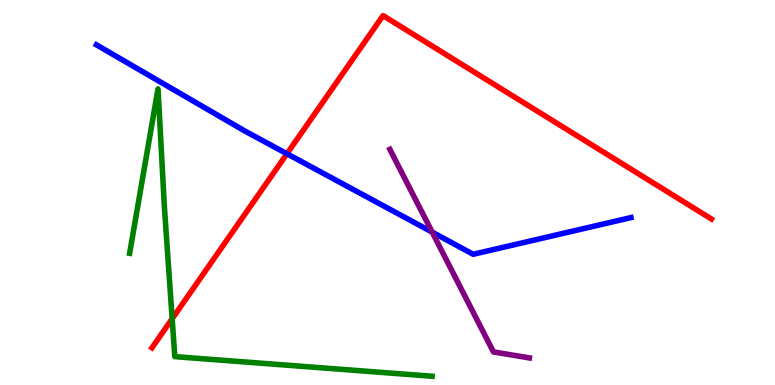[{'lines': ['blue', 'red'], 'intersections': [{'x': 3.7, 'y': 6.01}]}, {'lines': ['green', 'red'], 'intersections': [{'x': 2.22, 'y': 1.72}]}, {'lines': ['purple', 'red'], 'intersections': []}, {'lines': ['blue', 'green'], 'intersections': []}, {'lines': ['blue', 'purple'], 'intersections': [{'x': 5.58, 'y': 3.97}]}, {'lines': ['green', 'purple'], 'intersections': []}]